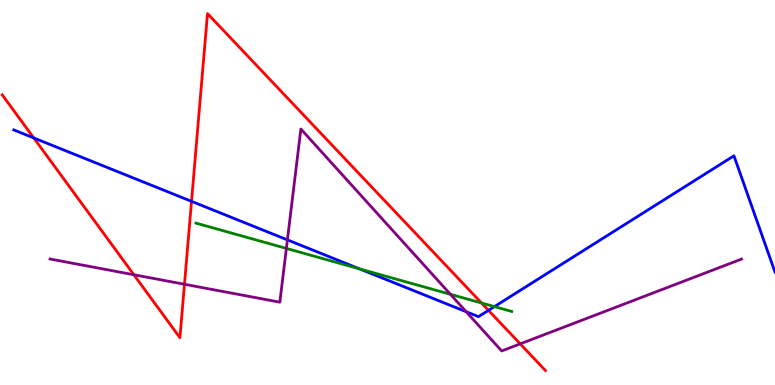[{'lines': ['blue', 'red'], 'intersections': [{'x': 0.436, 'y': 6.42}, {'x': 2.47, 'y': 4.77}, {'x': 6.3, 'y': 1.94}]}, {'lines': ['green', 'red'], 'intersections': [{'x': 6.21, 'y': 2.13}]}, {'lines': ['purple', 'red'], 'intersections': [{'x': 1.73, 'y': 2.86}, {'x': 2.38, 'y': 2.62}, {'x': 6.71, 'y': 1.07}]}, {'lines': ['blue', 'green'], 'intersections': [{'x': 4.64, 'y': 3.02}, {'x': 6.38, 'y': 2.04}]}, {'lines': ['blue', 'purple'], 'intersections': [{'x': 3.71, 'y': 3.77}, {'x': 6.02, 'y': 1.9}]}, {'lines': ['green', 'purple'], 'intersections': [{'x': 3.7, 'y': 3.55}, {'x': 5.81, 'y': 2.36}]}]